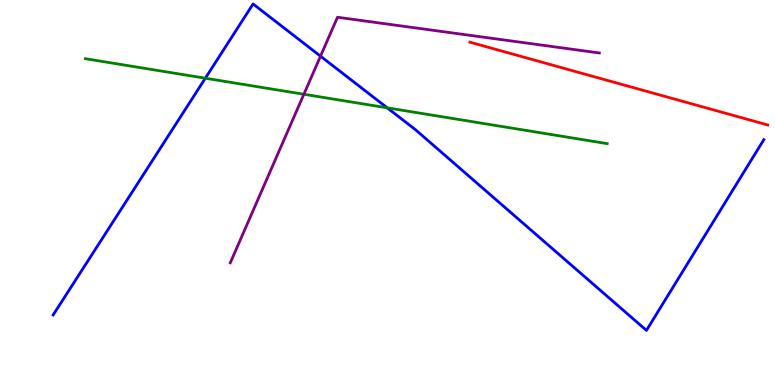[{'lines': ['blue', 'red'], 'intersections': []}, {'lines': ['green', 'red'], 'intersections': []}, {'lines': ['purple', 'red'], 'intersections': []}, {'lines': ['blue', 'green'], 'intersections': [{'x': 2.65, 'y': 7.97}, {'x': 5.0, 'y': 7.2}]}, {'lines': ['blue', 'purple'], 'intersections': [{'x': 4.14, 'y': 8.54}]}, {'lines': ['green', 'purple'], 'intersections': [{'x': 3.92, 'y': 7.55}]}]